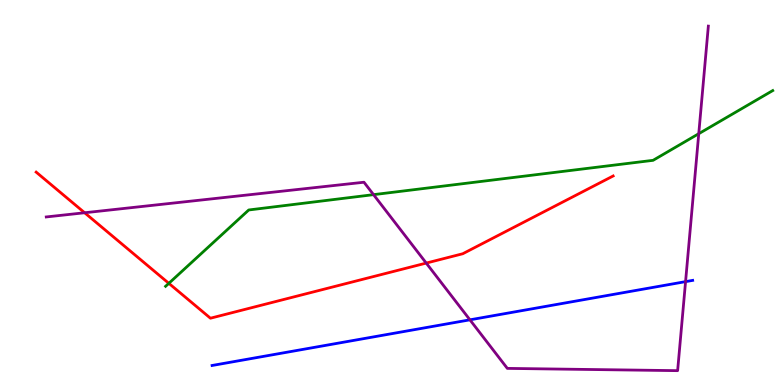[{'lines': ['blue', 'red'], 'intersections': []}, {'lines': ['green', 'red'], 'intersections': [{'x': 2.18, 'y': 2.64}]}, {'lines': ['purple', 'red'], 'intersections': [{'x': 1.09, 'y': 4.47}, {'x': 5.5, 'y': 3.17}]}, {'lines': ['blue', 'green'], 'intersections': []}, {'lines': ['blue', 'purple'], 'intersections': [{'x': 6.06, 'y': 1.69}, {'x': 8.85, 'y': 2.68}]}, {'lines': ['green', 'purple'], 'intersections': [{'x': 4.82, 'y': 4.94}, {'x': 9.02, 'y': 6.53}]}]